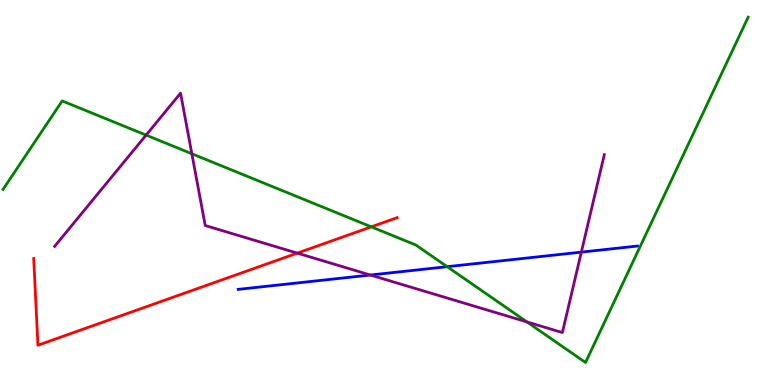[{'lines': ['blue', 'red'], 'intersections': []}, {'lines': ['green', 'red'], 'intersections': [{'x': 4.79, 'y': 4.11}]}, {'lines': ['purple', 'red'], 'intersections': [{'x': 3.84, 'y': 3.43}]}, {'lines': ['blue', 'green'], 'intersections': [{'x': 5.77, 'y': 3.07}]}, {'lines': ['blue', 'purple'], 'intersections': [{'x': 4.78, 'y': 2.86}, {'x': 7.5, 'y': 3.45}]}, {'lines': ['green', 'purple'], 'intersections': [{'x': 1.89, 'y': 6.49}, {'x': 2.48, 'y': 6.01}, {'x': 6.8, 'y': 1.64}]}]